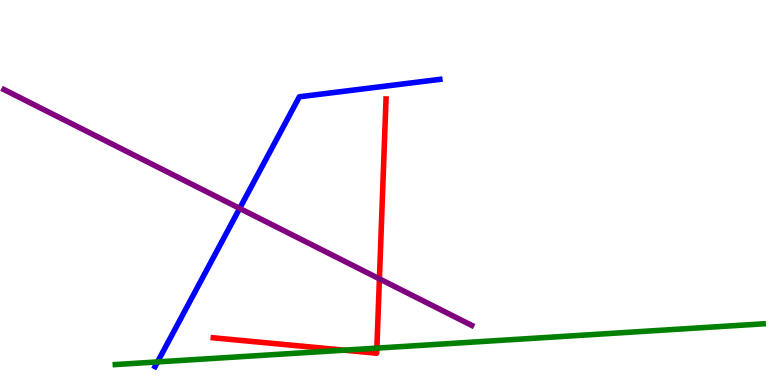[{'lines': ['blue', 'red'], 'intersections': []}, {'lines': ['green', 'red'], 'intersections': [{'x': 4.44, 'y': 0.905}, {'x': 4.86, 'y': 0.958}]}, {'lines': ['purple', 'red'], 'intersections': [{'x': 4.9, 'y': 2.76}]}, {'lines': ['blue', 'green'], 'intersections': [{'x': 2.03, 'y': 0.6}]}, {'lines': ['blue', 'purple'], 'intersections': [{'x': 3.09, 'y': 4.59}]}, {'lines': ['green', 'purple'], 'intersections': []}]